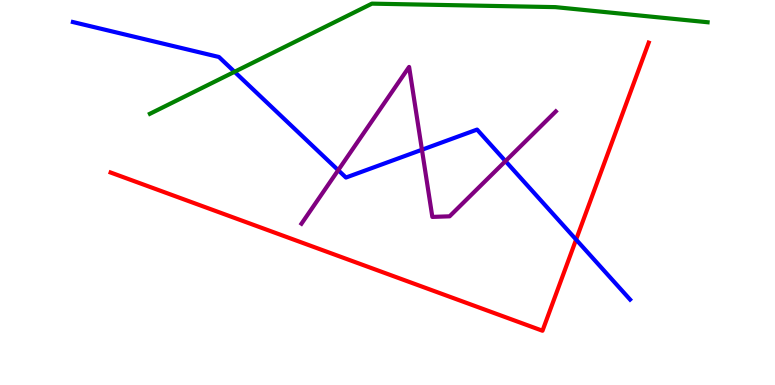[{'lines': ['blue', 'red'], 'intersections': [{'x': 7.43, 'y': 3.78}]}, {'lines': ['green', 'red'], 'intersections': []}, {'lines': ['purple', 'red'], 'intersections': []}, {'lines': ['blue', 'green'], 'intersections': [{'x': 3.03, 'y': 8.14}]}, {'lines': ['blue', 'purple'], 'intersections': [{'x': 4.36, 'y': 5.58}, {'x': 5.44, 'y': 6.11}, {'x': 6.52, 'y': 5.82}]}, {'lines': ['green', 'purple'], 'intersections': []}]